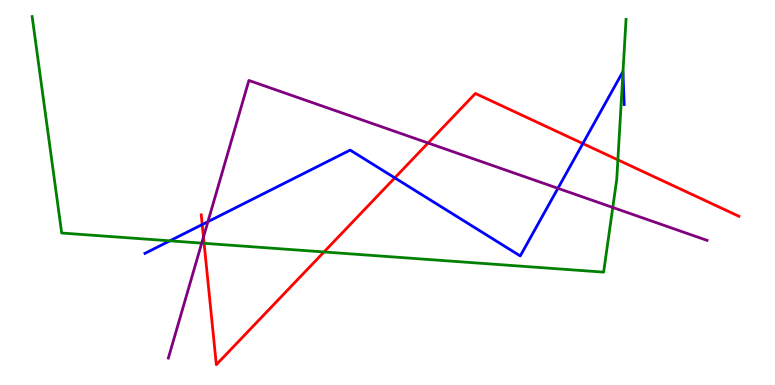[{'lines': ['blue', 'red'], 'intersections': [{'x': 2.61, 'y': 4.17}, {'x': 5.09, 'y': 5.38}, {'x': 7.52, 'y': 6.27}]}, {'lines': ['green', 'red'], 'intersections': [{'x': 2.63, 'y': 3.68}, {'x': 4.18, 'y': 3.46}, {'x': 7.97, 'y': 5.85}]}, {'lines': ['purple', 'red'], 'intersections': [{'x': 2.63, 'y': 3.84}, {'x': 5.52, 'y': 6.29}]}, {'lines': ['blue', 'green'], 'intersections': [{'x': 2.19, 'y': 3.74}, {'x': 8.04, 'y': 8.13}]}, {'lines': ['blue', 'purple'], 'intersections': [{'x': 2.68, 'y': 4.24}, {'x': 7.2, 'y': 5.11}]}, {'lines': ['green', 'purple'], 'intersections': [{'x': 2.6, 'y': 3.68}, {'x': 7.91, 'y': 4.61}]}]